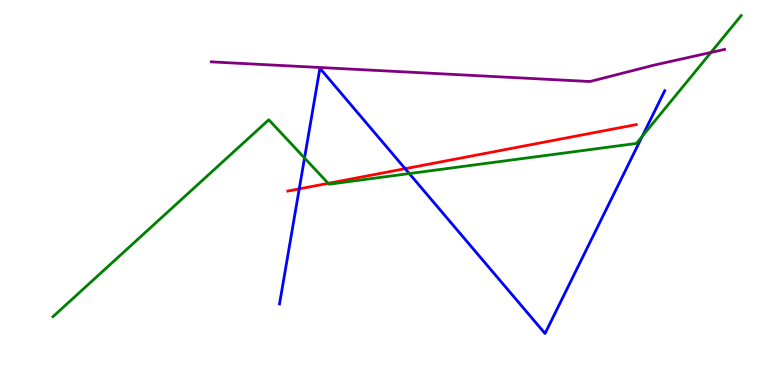[{'lines': ['blue', 'red'], 'intersections': [{'x': 3.86, 'y': 5.09}, {'x': 5.23, 'y': 5.62}]}, {'lines': ['green', 'red'], 'intersections': [{'x': 4.24, 'y': 5.24}]}, {'lines': ['purple', 'red'], 'intersections': []}, {'lines': ['blue', 'green'], 'intersections': [{'x': 3.93, 'y': 5.9}, {'x': 5.28, 'y': 5.49}, {'x': 8.29, 'y': 6.46}]}, {'lines': ['blue', 'purple'], 'intersections': []}, {'lines': ['green', 'purple'], 'intersections': [{'x': 9.17, 'y': 8.64}]}]